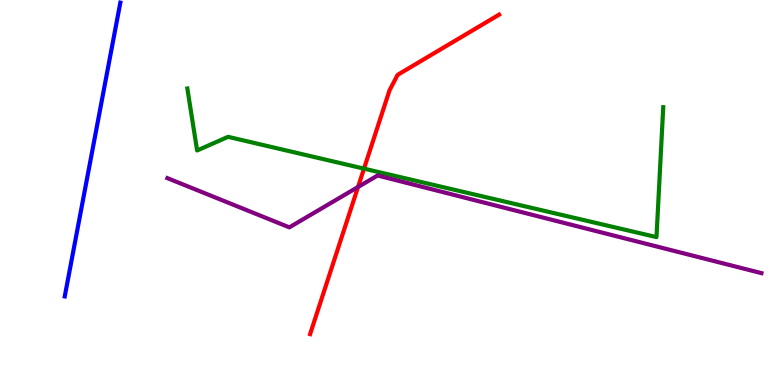[{'lines': ['blue', 'red'], 'intersections': []}, {'lines': ['green', 'red'], 'intersections': [{'x': 4.7, 'y': 5.62}]}, {'lines': ['purple', 'red'], 'intersections': [{'x': 4.62, 'y': 5.14}]}, {'lines': ['blue', 'green'], 'intersections': []}, {'lines': ['blue', 'purple'], 'intersections': []}, {'lines': ['green', 'purple'], 'intersections': []}]